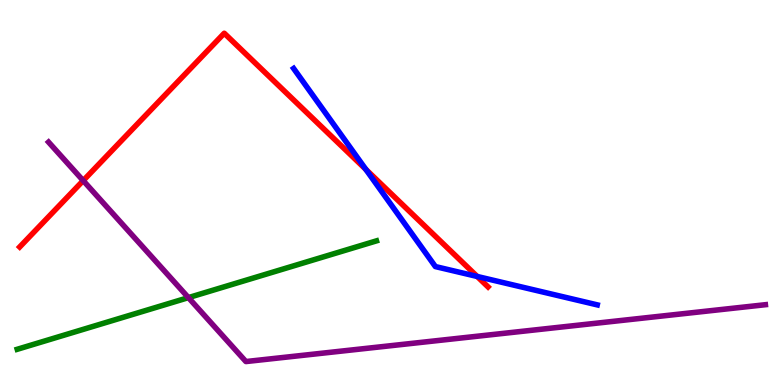[{'lines': ['blue', 'red'], 'intersections': [{'x': 4.72, 'y': 5.6}, {'x': 6.16, 'y': 2.82}]}, {'lines': ['green', 'red'], 'intersections': []}, {'lines': ['purple', 'red'], 'intersections': [{'x': 1.07, 'y': 5.31}]}, {'lines': ['blue', 'green'], 'intersections': []}, {'lines': ['blue', 'purple'], 'intersections': []}, {'lines': ['green', 'purple'], 'intersections': [{'x': 2.43, 'y': 2.27}]}]